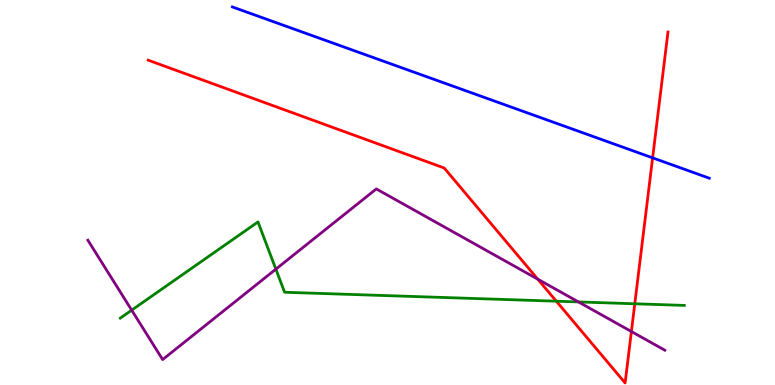[{'lines': ['blue', 'red'], 'intersections': [{'x': 8.42, 'y': 5.9}]}, {'lines': ['green', 'red'], 'intersections': [{'x': 7.18, 'y': 2.18}, {'x': 8.19, 'y': 2.11}]}, {'lines': ['purple', 'red'], 'intersections': [{'x': 6.94, 'y': 2.75}, {'x': 8.15, 'y': 1.39}]}, {'lines': ['blue', 'green'], 'intersections': []}, {'lines': ['blue', 'purple'], 'intersections': []}, {'lines': ['green', 'purple'], 'intersections': [{'x': 1.7, 'y': 1.94}, {'x': 3.56, 'y': 3.01}, {'x': 7.46, 'y': 2.16}]}]